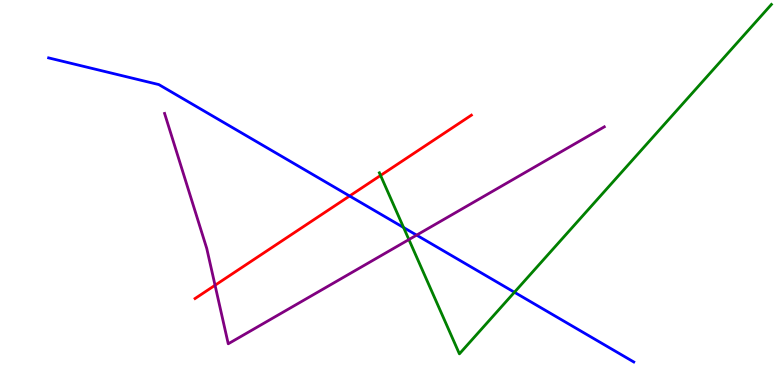[{'lines': ['blue', 'red'], 'intersections': [{'x': 4.51, 'y': 4.91}]}, {'lines': ['green', 'red'], 'intersections': [{'x': 4.91, 'y': 5.44}]}, {'lines': ['purple', 'red'], 'intersections': [{'x': 2.77, 'y': 2.59}]}, {'lines': ['blue', 'green'], 'intersections': [{'x': 5.21, 'y': 4.09}, {'x': 6.64, 'y': 2.41}]}, {'lines': ['blue', 'purple'], 'intersections': [{'x': 5.38, 'y': 3.89}]}, {'lines': ['green', 'purple'], 'intersections': [{'x': 5.28, 'y': 3.78}]}]